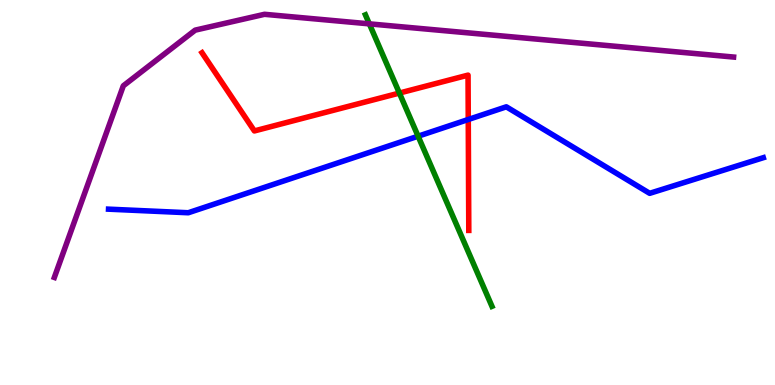[{'lines': ['blue', 'red'], 'intersections': [{'x': 6.04, 'y': 6.9}]}, {'lines': ['green', 'red'], 'intersections': [{'x': 5.15, 'y': 7.58}]}, {'lines': ['purple', 'red'], 'intersections': []}, {'lines': ['blue', 'green'], 'intersections': [{'x': 5.39, 'y': 6.46}]}, {'lines': ['blue', 'purple'], 'intersections': []}, {'lines': ['green', 'purple'], 'intersections': [{'x': 4.77, 'y': 9.38}]}]